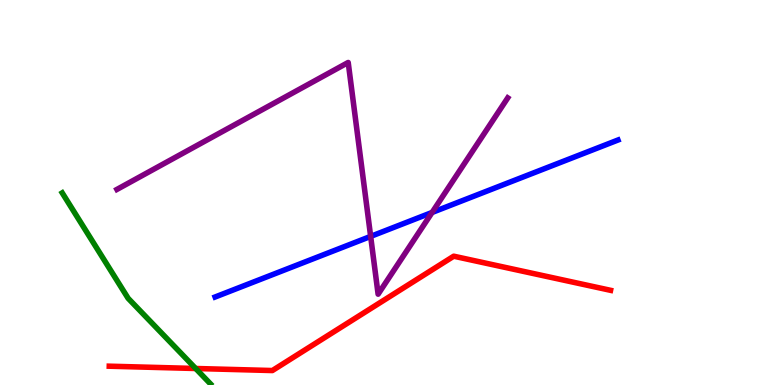[{'lines': ['blue', 'red'], 'intersections': []}, {'lines': ['green', 'red'], 'intersections': [{'x': 2.52, 'y': 0.429}]}, {'lines': ['purple', 'red'], 'intersections': []}, {'lines': ['blue', 'green'], 'intersections': []}, {'lines': ['blue', 'purple'], 'intersections': [{'x': 4.78, 'y': 3.86}, {'x': 5.58, 'y': 4.48}]}, {'lines': ['green', 'purple'], 'intersections': []}]